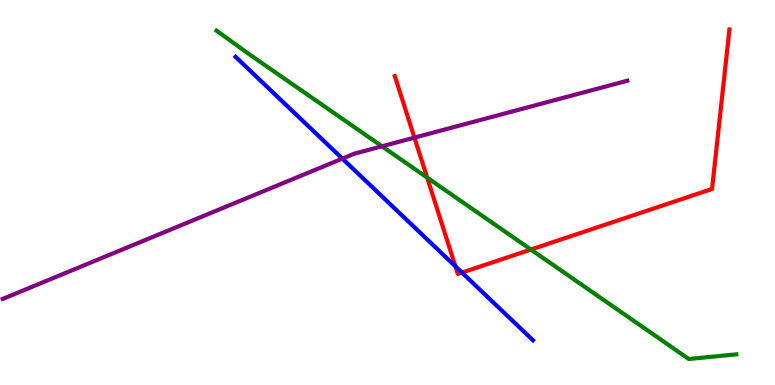[{'lines': ['blue', 'red'], 'intersections': [{'x': 5.88, 'y': 3.08}, {'x': 5.96, 'y': 2.92}]}, {'lines': ['green', 'red'], 'intersections': [{'x': 5.51, 'y': 5.39}, {'x': 6.85, 'y': 3.52}]}, {'lines': ['purple', 'red'], 'intersections': [{'x': 5.35, 'y': 6.43}]}, {'lines': ['blue', 'green'], 'intersections': []}, {'lines': ['blue', 'purple'], 'intersections': [{'x': 4.42, 'y': 5.88}]}, {'lines': ['green', 'purple'], 'intersections': [{'x': 4.93, 'y': 6.2}]}]